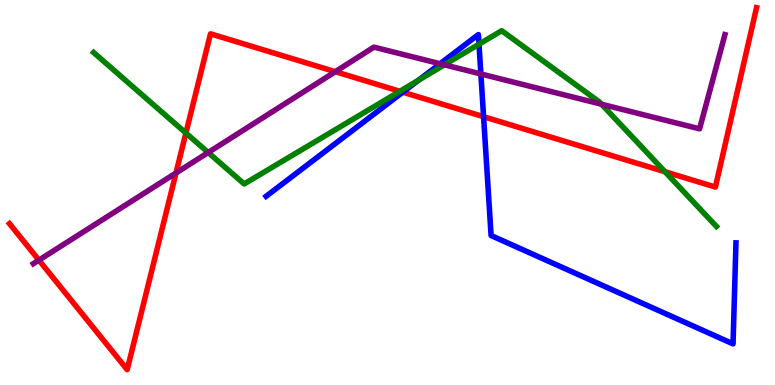[{'lines': ['blue', 'red'], 'intersections': [{'x': 5.2, 'y': 7.61}, {'x': 6.24, 'y': 6.97}]}, {'lines': ['green', 'red'], 'intersections': [{'x': 2.4, 'y': 6.54}, {'x': 5.16, 'y': 7.63}, {'x': 8.58, 'y': 5.54}]}, {'lines': ['purple', 'red'], 'intersections': [{'x': 0.502, 'y': 3.24}, {'x': 2.27, 'y': 5.51}, {'x': 4.33, 'y': 8.14}]}, {'lines': ['blue', 'green'], 'intersections': [{'x': 5.4, 'y': 7.92}, {'x': 6.18, 'y': 8.85}]}, {'lines': ['blue', 'purple'], 'intersections': [{'x': 5.68, 'y': 8.34}, {'x': 6.2, 'y': 8.08}]}, {'lines': ['green', 'purple'], 'intersections': [{'x': 2.69, 'y': 6.04}, {'x': 5.73, 'y': 8.32}, {'x': 7.76, 'y': 7.29}]}]